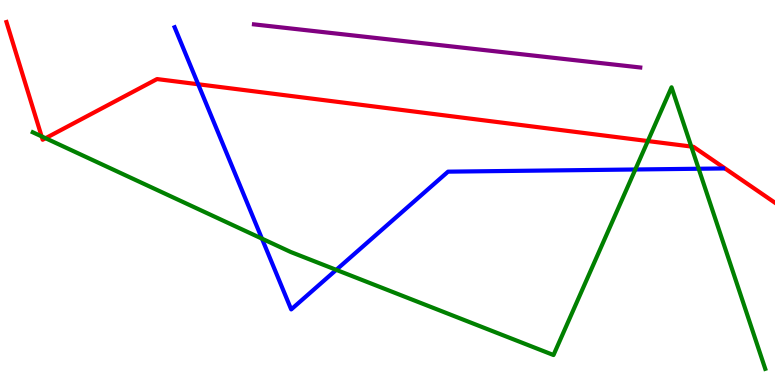[{'lines': ['blue', 'red'], 'intersections': [{'x': 2.56, 'y': 7.81}]}, {'lines': ['green', 'red'], 'intersections': [{'x': 0.537, 'y': 6.46}, {'x': 0.588, 'y': 6.41}, {'x': 8.36, 'y': 6.34}, {'x': 8.92, 'y': 6.19}]}, {'lines': ['purple', 'red'], 'intersections': []}, {'lines': ['blue', 'green'], 'intersections': [{'x': 3.38, 'y': 3.8}, {'x': 4.34, 'y': 2.99}, {'x': 8.2, 'y': 5.6}, {'x': 9.02, 'y': 5.62}]}, {'lines': ['blue', 'purple'], 'intersections': []}, {'lines': ['green', 'purple'], 'intersections': []}]